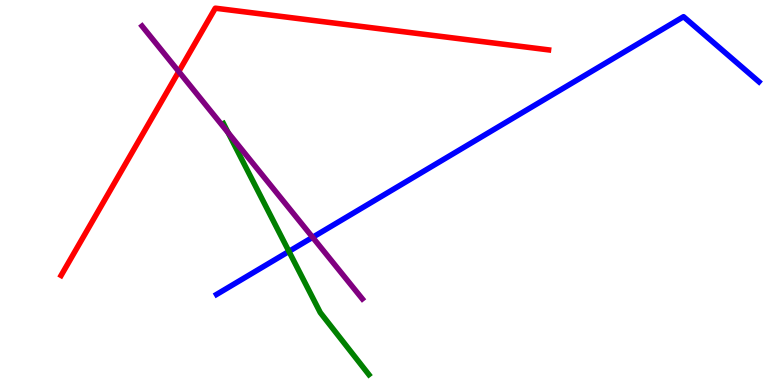[{'lines': ['blue', 'red'], 'intersections': []}, {'lines': ['green', 'red'], 'intersections': []}, {'lines': ['purple', 'red'], 'intersections': [{'x': 2.31, 'y': 8.14}]}, {'lines': ['blue', 'green'], 'intersections': [{'x': 3.73, 'y': 3.47}]}, {'lines': ['blue', 'purple'], 'intersections': [{'x': 4.03, 'y': 3.84}]}, {'lines': ['green', 'purple'], 'intersections': [{'x': 2.94, 'y': 6.55}]}]